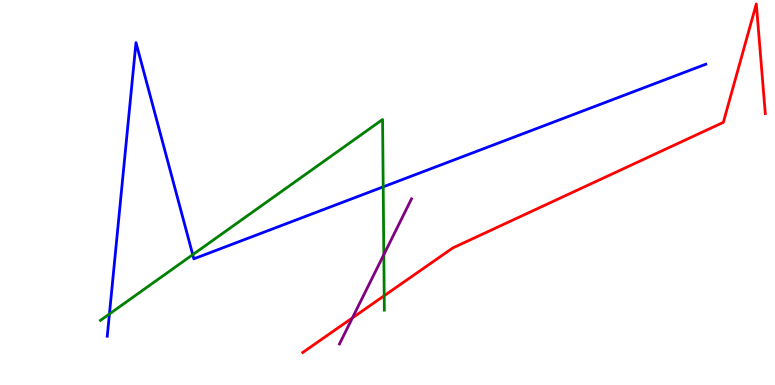[{'lines': ['blue', 'red'], 'intersections': []}, {'lines': ['green', 'red'], 'intersections': [{'x': 4.96, 'y': 2.32}]}, {'lines': ['purple', 'red'], 'intersections': [{'x': 4.55, 'y': 1.74}]}, {'lines': ['blue', 'green'], 'intersections': [{'x': 1.41, 'y': 1.84}, {'x': 2.49, 'y': 3.39}, {'x': 4.94, 'y': 5.15}]}, {'lines': ['blue', 'purple'], 'intersections': []}, {'lines': ['green', 'purple'], 'intersections': [{'x': 4.95, 'y': 3.39}]}]